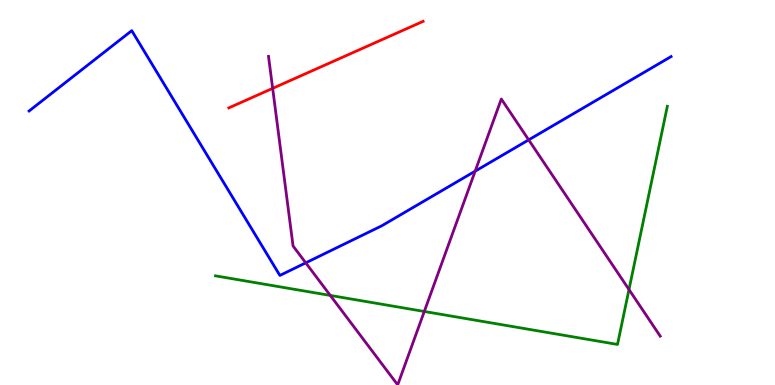[{'lines': ['blue', 'red'], 'intersections': []}, {'lines': ['green', 'red'], 'intersections': []}, {'lines': ['purple', 'red'], 'intersections': [{'x': 3.52, 'y': 7.7}]}, {'lines': ['blue', 'green'], 'intersections': []}, {'lines': ['blue', 'purple'], 'intersections': [{'x': 3.95, 'y': 3.17}, {'x': 6.13, 'y': 5.55}, {'x': 6.82, 'y': 6.37}]}, {'lines': ['green', 'purple'], 'intersections': [{'x': 4.26, 'y': 2.33}, {'x': 5.47, 'y': 1.91}, {'x': 8.12, 'y': 2.48}]}]